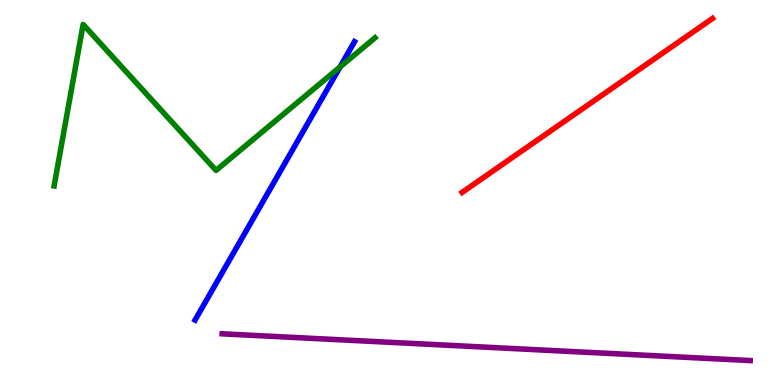[{'lines': ['blue', 'red'], 'intersections': []}, {'lines': ['green', 'red'], 'intersections': []}, {'lines': ['purple', 'red'], 'intersections': []}, {'lines': ['blue', 'green'], 'intersections': [{'x': 4.39, 'y': 8.26}]}, {'lines': ['blue', 'purple'], 'intersections': []}, {'lines': ['green', 'purple'], 'intersections': []}]